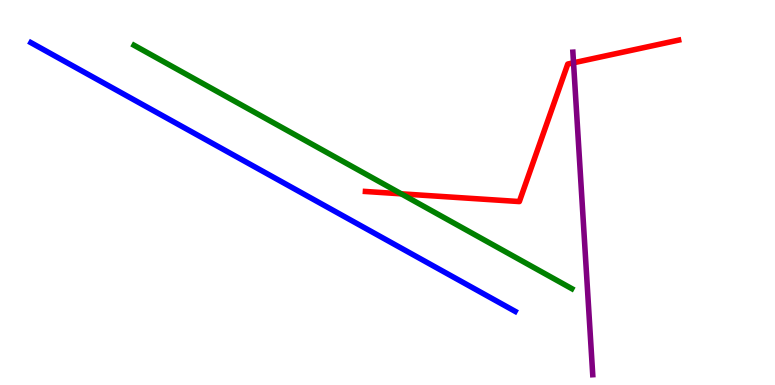[{'lines': ['blue', 'red'], 'intersections': []}, {'lines': ['green', 'red'], 'intersections': [{'x': 5.18, 'y': 4.97}]}, {'lines': ['purple', 'red'], 'intersections': [{'x': 7.4, 'y': 8.37}]}, {'lines': ['blue', 'green'], 'intersections': []}, {'lines': ['blue', 'purple'], 'intersections': []}, {'lines': ['green', 'purple'], 'intersections': []}]